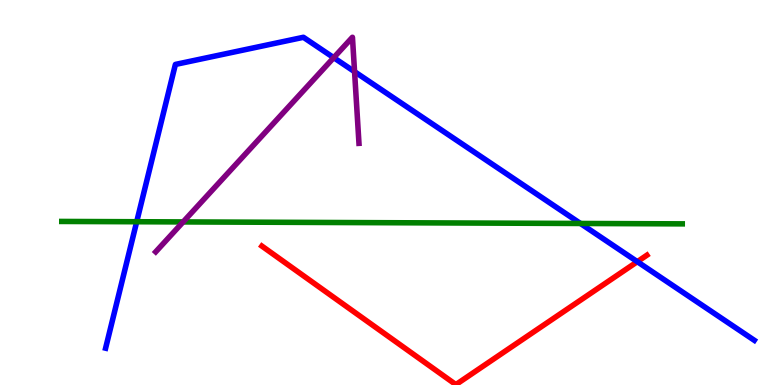[{'lines': ['blue', 'red'], 'intersections': [{'x': 8.22, 'y': 3.2}]}, {'lines': ['green', 'red'], 'intersections': []}, {'lines': ['purple', 'red'], 'intersections': []}, {'lines': ['blue', 'green'], 'intersections': [{'x': 1.76, 'y': 4.24}, {'x': 7.49, 'y': 4.2}]}, {'lines': ['blue', 'purple'], 'intersections': [{'x': 4.31, 'y': 8.5}, {'x': 4.58, 'y': 8.14}]}, {'lines': ['green', 'purple'], 'intersections': [{'x': 2.36, 'y': 4.24}]}]